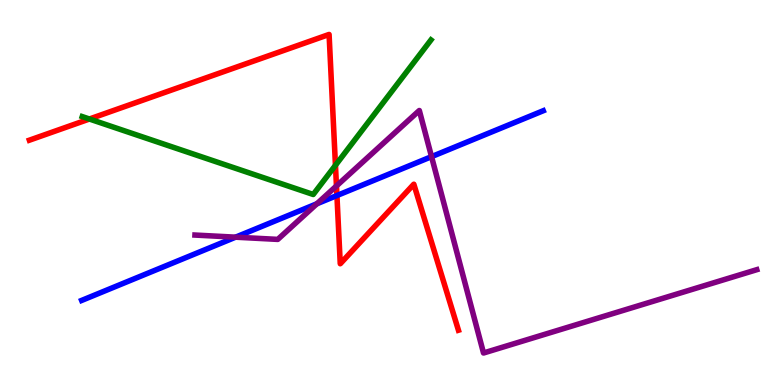[{'lines': ['blue', 'red'], 'intersections': [{'x': 4.35, 'y': 4.92}]}, {'lines': ['green', 'red'], 'intersections': [{'x': 1.15, 'y': 6.91}, {'x': 4.33, 'y': 5.71}]}, {'lines': ['purple', 'red'], 'intersections': [{'x': 4.34, 'y': 5.17}]}, {'lines': ['blue', 'green'], 'intersections': []}, {'lines': ['blue', 'purple'], 'intersections': [{'x': 3.04, 'y': 3.84}, {'x': 4.09, 'y': 4.71}, {'x': 5.57, 'y': 5.93}]}, {'lines': ['green', 'purple'], 'intersections': []}]